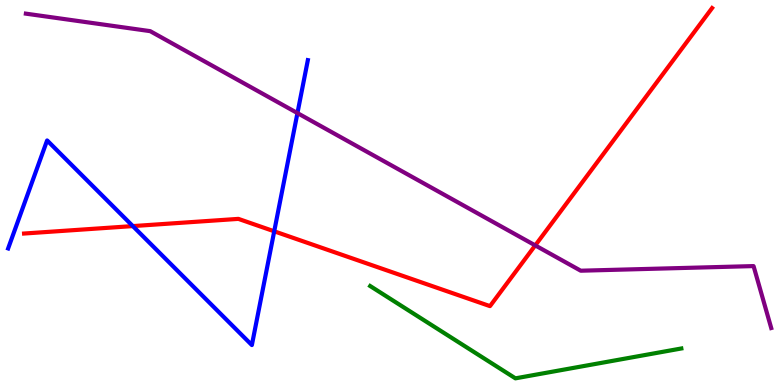[{'lines': ['blue', 'red'], 'intersections': [{'x': 1.71, 'y': 4.13}, {'x': 3.54, 'y': 3.99}]}, {'lines': ['green', 'red'], 'intersections': []}, {'lines': ['purple', 'red'], 'intersections': [{'x': 6.91, 'y': 3.63}]}, {'lines': ['blue', 'green'], 'intersections': []}, {'lines': ['blue', 'purple'], 'intersections': [{'x': 3.84, 'y': 7.06}]}, {'lines': ['green', 'purple'], 'intersections': []}]